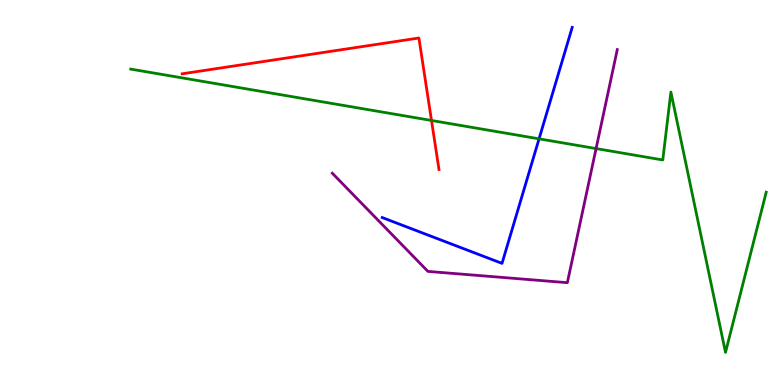[{'lines': ['blue', 'red'], 'intersections': []}, {'lines': ['green', 'red'], 'intersections': [{'x': 5.57, 'y': 6.87}]}, {'lines': ['purple', 'red'], 'intersections': []}, {'lines': ['blue', 'green'], 'intersections': [{'x': 6.96, 'y': 6.39}]}, {'lines': ['blue', 'purple'], 'intersections': []}, {'lines': ['green', 'purple'], 'intersections': [{'x': 7.69, 'y': 6.14}]}]